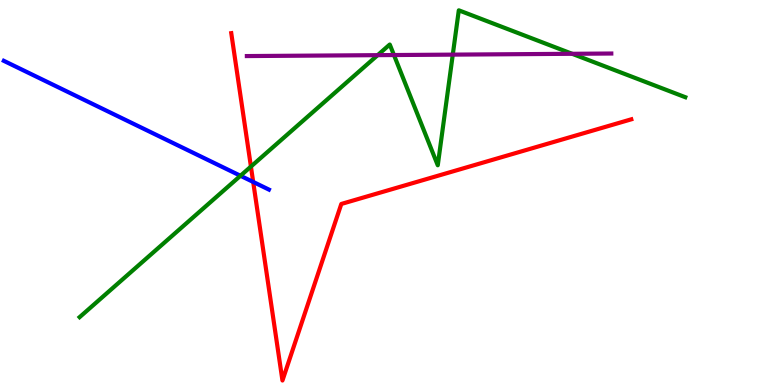[{'lines': ['blue', 'red'], 'intersections': [{'x': 3.27, 'y': 5.27}]}, {'lines': ['green', 'red'], 'intersections': [{'x': 3.24, 'y': 5.67}]}, {'lines': ['purple', 'red'], 'intersections': []}, {'lines': ['blue', 'green'], 'intersections': [{'x': 3.1, 'y': 5.43}]}, {'lines': ['blue', 'purple'], 'intersections': []}, {'lines': ['green', 'purple'], 'intersections': [{'x': 4.87, 'y': 8.57}, {'x': 5.08, 'y': 8.57}, {'x': 5.84, 'y': 8.58}, {'x': 7.38, 'y': 8.6}]}]